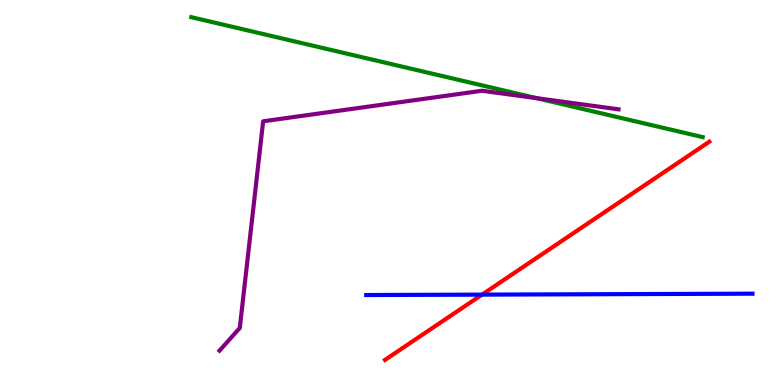[{'lines': ['blue', 'red'], 'intersections': [{'x': 6.22, 'y': 2.35}]}, {'lines': ['green', 'red'], 'intersections': []}, {'lines': ['purple', 'red'], 'intersections': []}, {'lines': ['blue', 'green'], 'intersections': []}, {'lines': ['blue', 'purple'], 'intersections': []}, {'lines': ['green', 'purple'], 'intersections': [{'x': 6.93, 'y': 7.45}]}]